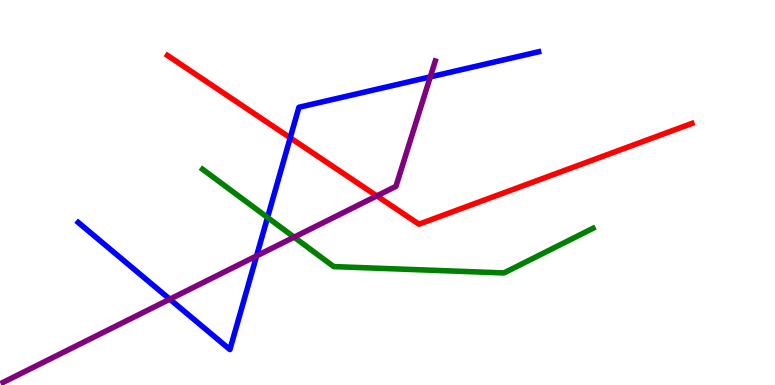[{'lines': ['blue', 'red'], 'intersections': [{'x': 3.74, 'y': 6.42}]}, {'lines': ['green', 'red'], 'intersections': []}, {'lines': ['purple', 'red'], 'intersections': [{'x': 4.86, 'y': 4.91}]}, {'lines': ['blue', 'green'], 'intersections': [{'x': 3.45, 'y': 4.35}]}, {'lines': ['blue', 'purple'], 'intersections': [{'x': 2.19, 'y': 2.23}, {'x': 3.31, 'y': 3.35}, {'x': 5.55, 'y': 8.0}]}, {'lines': ['green', 'purple'], 'intersections': [{'x': 3.79, 'y': 3.84}]}]